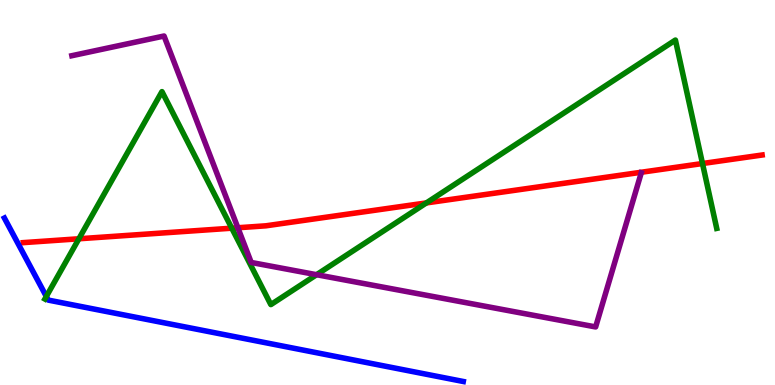[{'lines': ['blue', 'red'], 'intersections': []}, {'lines': ['green', 'red'], 'intersections': [{'x': 1.02, 'y': 3.8}, {'x': 2.99, 'y': 4.07}, {'x': 5.5, 'y': 4.73}, {'x': 9.06, 'y': 5.75}]}, {'lines': ['purple', 'red'], 'intersections': [{'x': 3.07, 'y': 4.08}]}, {'lines': ['blue', 'green'], 'intersections': [{'x': 0.598, 'y': 2.3}]}, {'lines': ['blue', 'purple'], 'intersections': []}, {'lines': ['green', 'purple'], 'intersections': [{'x': 4.08, 'y': 2.86}]}]